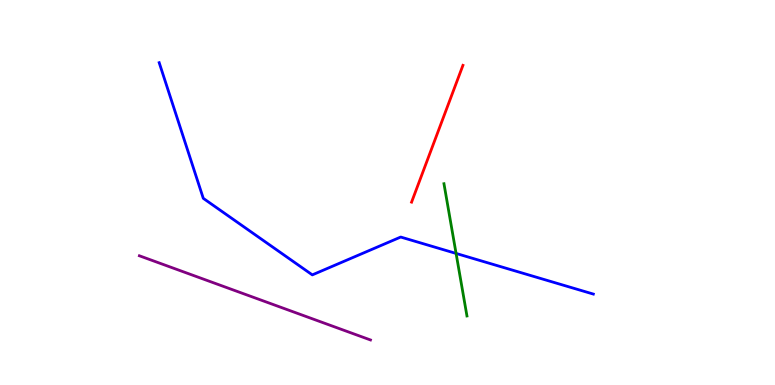[{'lines': ['blue', 'red'], 'intersections': []}, {'lines': ['green', 'red'], 'intersections': []}, {'lines': ['purple', 'red'], 'intersections': []}, {'lines': ['blue', 'green'], 'intersections': [{'x': 5.88, 'y': 3.42}]}, {'lines': ['blue', 'purple'], 'intersections': []}, {'lines': ['green', 'purple'], 'intersections': []}]